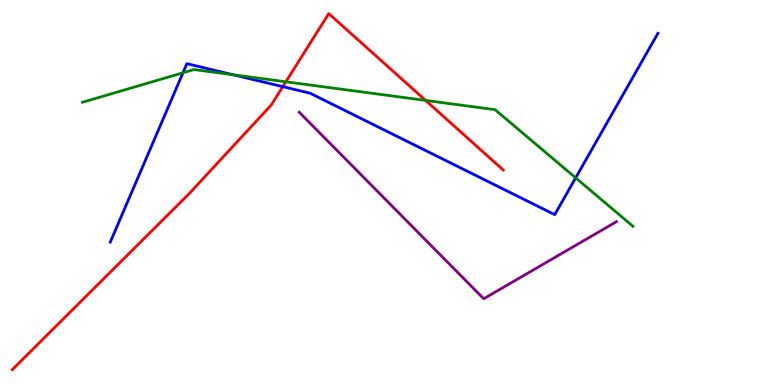[{'lines': ['blue', 'red'], 'intersections': [{'x': 3.65, 'y': 7.75}]}, {'lines': ['green', 'red'], 'intersections': [{'x': 3.69, 'y': 7.88}, {'x': 5.49, 'y': 7.39}]}, {'lines': ['purple', 'red'], 'intersections': []}, {'lines': ['blue', 'green'], 'intersections': [{'x': 2.36, 'y': 8.11}, {'x': 3.01, 'y': 8.06}, {'x': 7.43, 'y': 5.38}]}, {'lines': ['blue', 'purple'], 'intersections': []}, {'lines': ['green', 'purple'], 'intersections': []}]